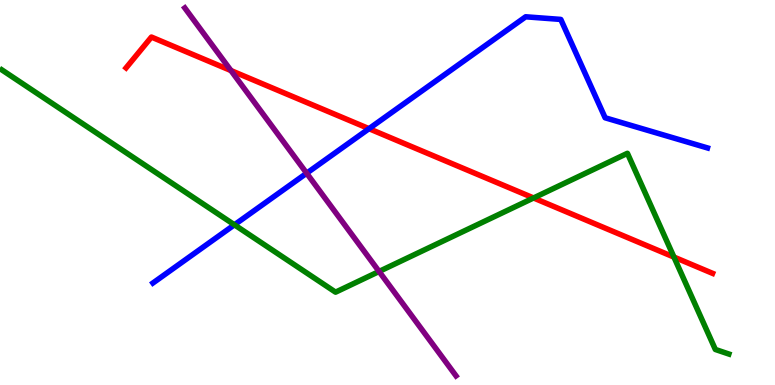[{'lines': ['blue', 'red'], 'intersections': [{'x': 4.76, 'y': 6.66}]}, {'lines': ['green', 'red'], 'intersections': [{'x': 6.88, 'y': 4.86}, {'x': 8.7, 'y': 3.32}]}, {'lines': ['purple', 'red'], 'intersections': [{'x': 2.98, 'y': 8.17}]}, {'lines': ['blue', 'green'], 'intersections': [{'x': 3.02, 'y': 4.16}]}, {'lines': ['blue', 'purple'], 'intersections': [{'x': 3.96, 'y': 5.5}]}, {'lines': ['green', 'purple'], 'intersections': [{'x': 4.89, 'y': 2.95}]}]